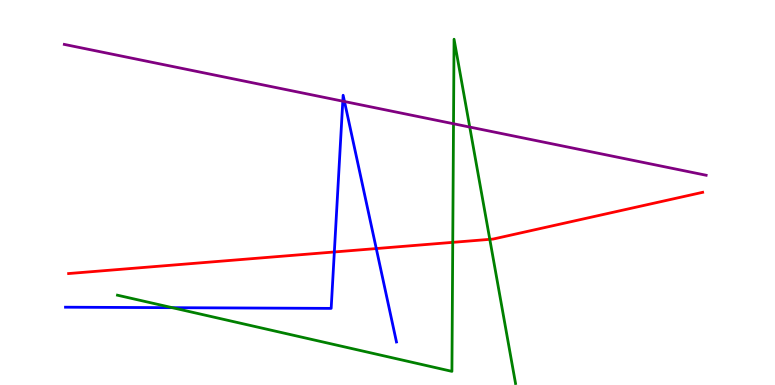[{'lines': ['blue', 'red'], 'intersections': [{'x': 4.31, 'y': 3.46}, {'x': 4.86, 'y': 3.54}]}, {'lines': ['green', 'red'], 'intersections': [{'x': 5.84, 'y': 3.71}, {'x': 6.32, 'y': 3.78}]}, {'lines': ['purple', 'red'], 'intersections': []}, {'lines': ['blue', 'green'], 'intersections': [{'x': 2.22, 'y': 2.01}]}, {'lines': ['blue', 'purple'], 'intersections': [{'x': 4.42, 'y': 7.37}, {'x': 4.45, 'y': 7.36}]}, {'lines': ['green', 'purple'], 'intersections': [{'x': 5.85, 'y': 6.79}, {'x': 6.06, 'y': 6.7}]}]